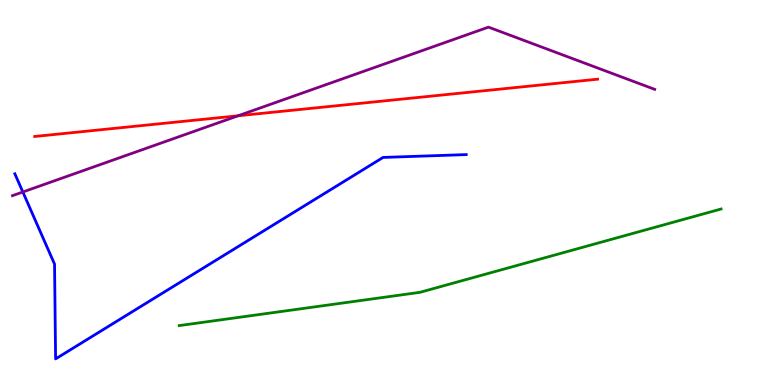[{'lines': ['blue', 'red'], 'intersections': []}, {'lines': ['green', 'red'], 'intersections': []}, {'lines': ['purple', 'red'], 'intersections': [{'x': 3.07, 'y': 6.99}]}, {'lines': ['blue', 'green'], 'intersections': []}, {'lines': ['blue', 'purple'], 'intersections': [{'x': 0.295, 'y': 5.01}]}, {'lines': ['green', 'purple'], 'intersections': []}]